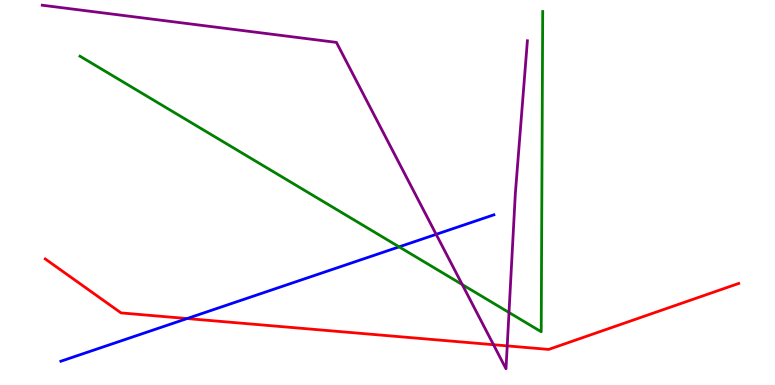[{'lines': ['blue', 'red'], 'intersections': [{'x': 2.41, 'y': 1.73}]}, {'lines': ['green', 'red'], 'intersections': []}, {'lines': ['purple', 'red'], 'intersections': [{'x': 6.37, 'y': 1.05}, {'x': 6.54, 'y': 1.02}]}, {'lines': ['blue', 'green'], 'intersections': [{'x': 5.15, 'y': 3.59}]}, {'lines': ['blue', 'purple'], 'intersections': [{'x': 5.63, 'y': 3.91}]}, {'lines': ['green', 'purple'], 'intersections': [{'x': 5.96, 'y': 2.61}, {'x': 6.57, 'y': 1.88}]}]